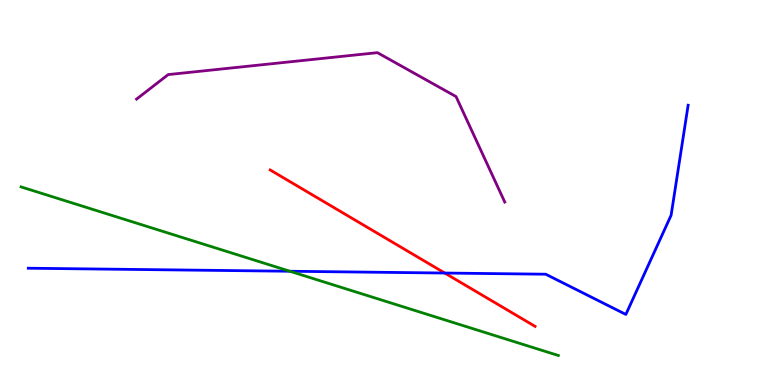[{'lines': ['blue', 'red'], 'intersections': [{'x': 5.74, 'y': 2.91}]}, {'lines': ['green', 'red'], 'intersections': []}, {'lines': ['purple', 'red'], 'intersections': []}, {'lines': ['blue', 'green'], 'intersections': [{'x': 3.74, 'y': 2.95}]}, {'lines': ['blue', 'purple'], 'intersections': []}, {'lines': ['green', 'purple'], 'intersections': []}]